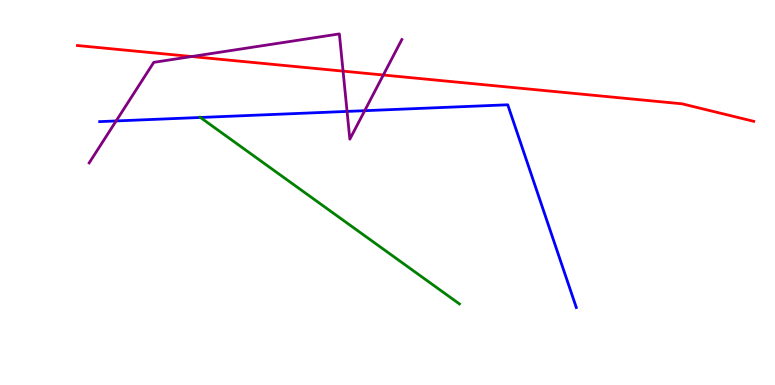[{'lines': ['blue', 'red'], 'intersections': []}, {'lines': ['green', 'red'], 'intersections': []}, {'lines': ['purple', 'red'], 'intersections': [{'x': 2.47, 'y': 8.53}, {'x': 4.43, 'y': 8.15}, {'x': 4.95, 'y': 8.05}]}, {'lines': ['blue', 'green'], 'intersections': [{'x': 2.59, 'y': 6.95}]}, {'lines': ['blue', 'purple'], 'intersections': [{'x': 1.5, 'y': 6.86}, {'x': 4.48, 'y': 7.11}, {'x': 4.71, 'y': 7.13}]}, {'lines': ['green', 'purple'], 'intersections': []}]